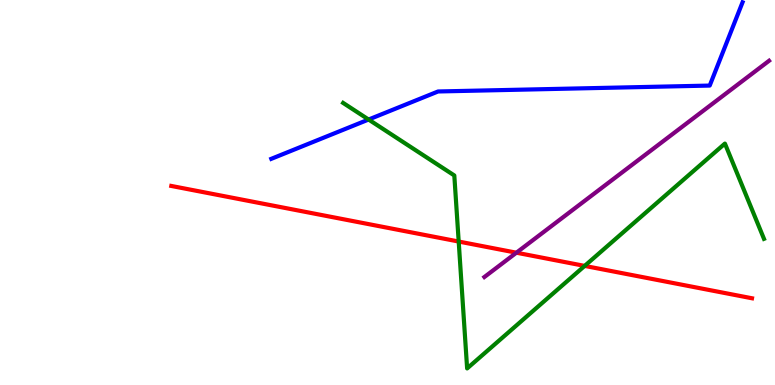[{'lines': ['blue', 'red'], 'intersections': []}, {'lines': ['green', 'red'], 'intersections': [{'x': 5.92, 'y': 3.73}, {'x': 7.54, 'y': 3.09}]}, {'lines': ['purple', 'red'], 'intersections': [{'x': 6.66, 'y': 3.44}]}, {'lines': ['blue', 'green'], 'intersections': [{'x': 4.76, 'y': 6.9}]}, {'lines': ['blue', 'purple'], 'intersections': []}, {'lines': ['green', 'purple'], 'intersections': []}]